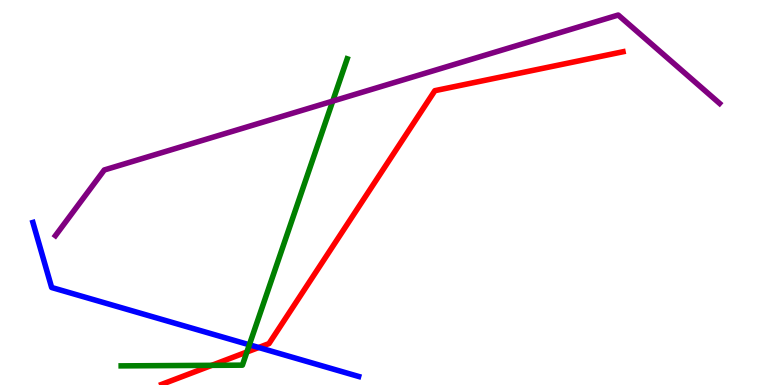[{'lines': ['blue', 'red'], 'intersections': [{'x': 3.34, 'y': 0.974}]}, {'lines': ['green', 'red'], 'intersections': [{'x': 2.73, 'y': 0.511}, {'x': 3.19, 'y': 0.857}]}, {'lines': ['purple', 'red'], 'intersections': []}, {'lines': ['blue', 'green'], 'intersections': [{'x': 3.22, 'y': 1.04}]}, {'lines': ['blue', 'purple'], 'intersections': []}, {'lines': ['green', 'purple'], 'intersections': [{'x': 4.29, 'y': 7.37}]}]